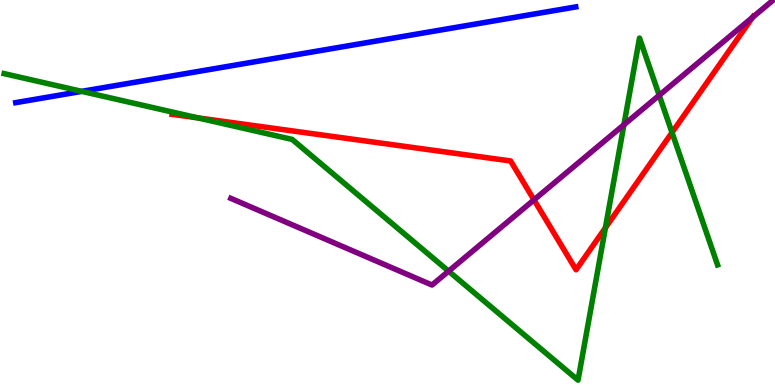[{'lines': ['blue', 'red'], 'intersections': []}, {'lines': ['green', 'red'], 'intersections': [{'x': 2.55, 'y': 6.94}, {'x': 7.81, 'y': 4.08}, {'x': 8.67, 'y': 6.56}]}, {'lines': ['purple', 'red'], 'intersections': [{'x': 6.89, 'y': 4.81}, {'x': 9.71, 'y': 9.55}]}, {'lines': ['blue', 'green'], 'intersections': [{'x': 1.05, 'y': 7.63}]}, {'lines': ['blue', 'purple'], 'intersections': []}, {'lines': ['green', 'purple'], 'intersections': [{'x': 5.79, 'y': 2.96}, {'x': 8.05, 'y': 6.76}, {'x': 8.51, 'y': 7.53}]}]